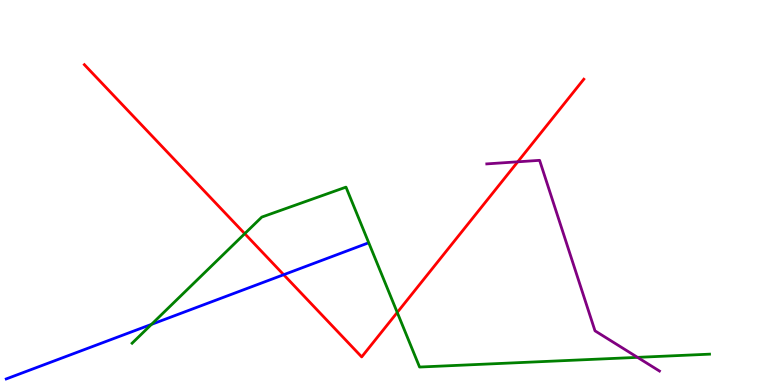[{'lines': ['blue', 'red'], 'intersections': [{'x': 3.66, 'y': 2.86}]}, {'lines': ['green', 'red'], 'intersections': [{'x': 3.16, 'y': 3.93}, {'x': 5.13, 'y': 1.88}]}, {'lines': ['purple', 'red'], 'intersections': [{'x': 6.68, 'y': 5.8}]}, {'lines': ['blue', 'green'], 'intersections': [{'x': 1.95, 'y': 1.57}]}, {'lines': ['blue', 'purple'], 'intersections': []}, {'lines': ['green', 'purple'], 'intersections': [{'x': 8.23, 'y': 0.718}]}]